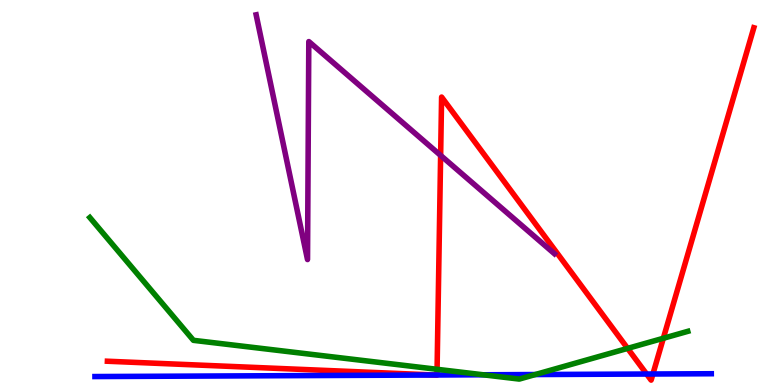[{'lines': ['blue', 'red'], 'intersections': [{'x': 5.61, 'y': 0.26}, {'x': 5.64, 'y': 0.26}, {'x': 8.34, 'y': 0.285}, {'x': 8.42, 'y': 0.286}]}, {'lines': ['green', 'red'], 'intersections': [{'x': 5.64, 'y': 0.408}, {'x': 8.1, 'y': 0.951}, {'x': 8.56, 'y': 1.21}]}, {'lines': ['purple', 'red'], 'intersections': [{'x': 5.69, 'y': 5.96}]}, {'lines': ['blue', 'green'], 'intersections': [{'x': 6.23, 'y': 0.266}, {'x': 6.91, 'y': 0.272}]}, {'lines': ['blue', 'purple'], 'intersections': []}, {'lines': ['green', 'purple'], 'intersections': []}]